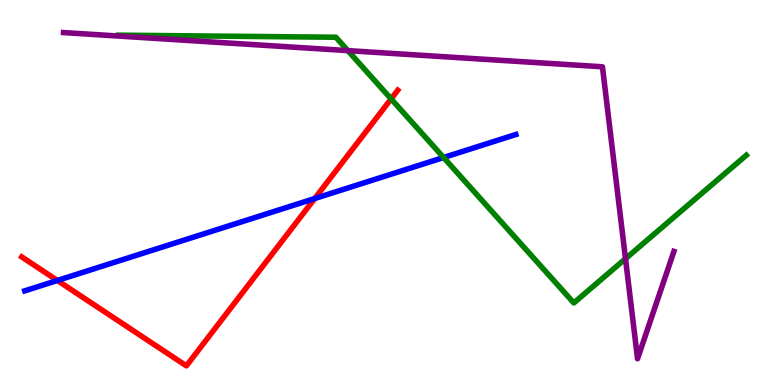[{'lines': ['blue', 'red'], 'intersections': [{'x': 0.74, 'y': 2.72}, {'x': 4.06, 'y': 4.84}]}, {'lines': ['green', 'red'], 'intersections': [{'x': 5.05, 'y': 7.43}]}, {'lines': ['purple', 'red'], 'intersections': []}, {'lines': ['blue', 'green'], 'intersections': [{'x': 5.72, 'y': 5.91}]}, {'lines': ['blue', 'purple'], 'intersections': []}, {'lines': ['green', 'purple'], 'intersections': [{'x': 4.49, 'y': 8.69}, {'x': 8.07, 'y': 3.28}]}]